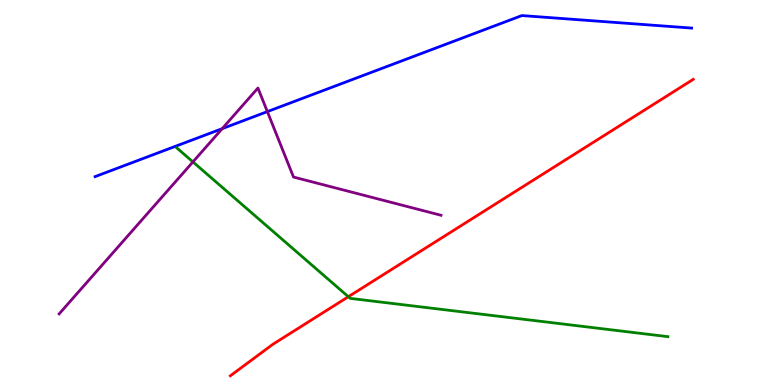[{'lines': ['blue', 'red'], 'intersections': []}, {'lines': ['green', 'red'], 'intersections': [{'x': 4.49, 'y': 2.29}]}, {'lines': ['purple', 'red'], 'intersections': []}, {'lines': ['blue', 'green'], 'intersections': []}, {'lines': ['blue', 'purple'], 'intersections': [{'x': 2.87, 'y': 6.66}, {'x': 3.45, 'y': 7.1}]}, {'lines': ['green', 'purple'], 'intersections': [{'x': 2.49, 'y': 5.79}]}]